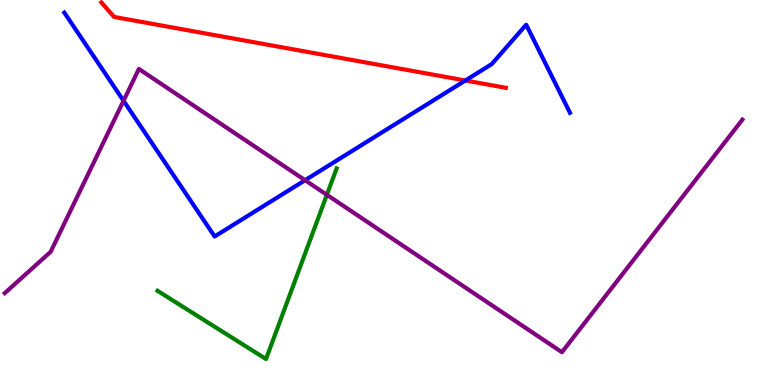[{'lines': ['blue', 'red'], 'intersections': [{'x': 6.0, 'y': 7.91}]}, {'lines': ['green', 'red'], 'intersections': []}, {'lines': ['purple', 'red'], 'intersections': []}, {'lines': ['blue', 'green'], 'intersections': []}, {'lines': ['blue', 'purple'], 'intersections': [{'x': 1.59, 'y': 7.38}, {'x': 3.94, 'y': 5.32}]}, {'lines': ['green', 'purple'], 'intersections': [{'x': 4.22, 'y': 4.94}]}]